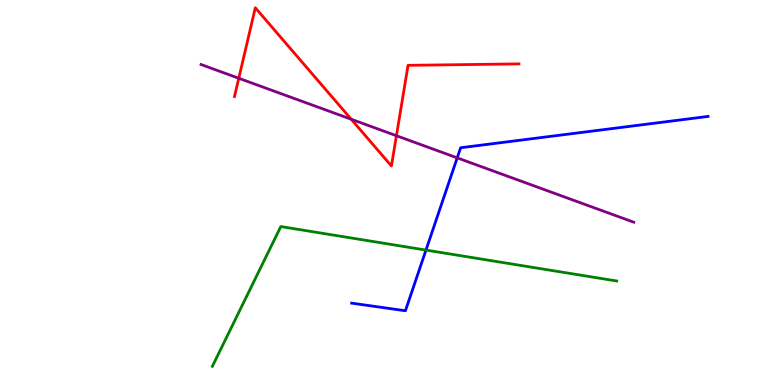[{'lines': ['blue', 'red'], 'intersections': []}, {'lines': ['green', 'red'], 'intersections': []}, {'lines': ['purple', 'red'], 'intersections': [{'x': 3.08, 'y': 7.97}, {'x': 4.53, 'y': 6.9}, {'x': 5.12, 'y': 6.47}]}, {'lines': ['blue', 'green'], 'intersections': [{'x': 5.5, 'y': 3.5}]}, {'lines': ['blue', 'purple'], 'intersections': [{'x': 5.9, 'y': 5.9}]}, {'lines': ['green', 'purple'], 'intersections': []}]